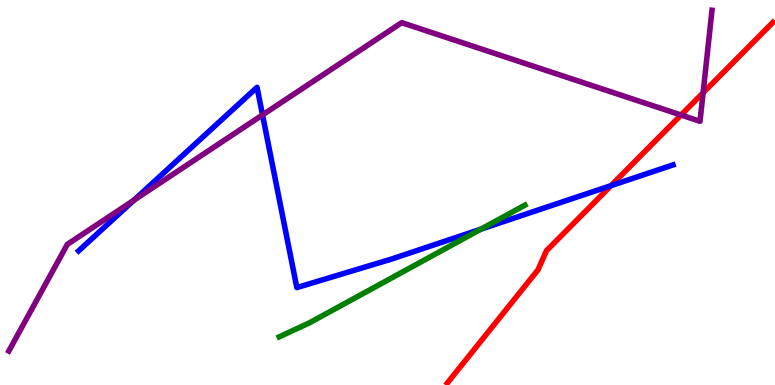[{'lines': ['blue', 'red'], 'intersections': [{'x': 7.88, 'y': 5.18}]}, {'lines': ['green', 'red'], 'intersections': []}, {'lines': ['purple', 'red'], 'intersections': [{'x': 8.79, 'y': 7.01}, {'x': 9.07, 'y': 7.59}]}, {'lines': ['blue', 'green'], 'intersections': [{'x': 6.21, 'y': 4.05}]}, {'lines': ['blue', 'purple'], 'intersections': [{'x': 1.73, 'y': 4.8}, {'x': 3.39, 'y': 7.01}]}, {'lines': ['green', 'purple'], 'intersections': []}]